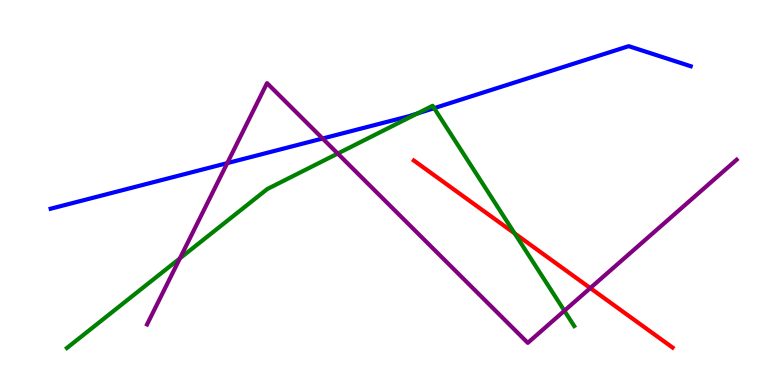[{'lines': ['blue', 'red'], 'intersections': []}, {'lines': ['green', 'red'], 'intersections': [{'x': 6.64, 'y': 3.94}]}, {'lines': ['purple', 'red'], 'intersections': [{'x': 7.62, 'y': 2.52}]}, {'lines': ['blue', 'green'], 'intersections': [{'x': 5.38, 'y': 7.05}, {'x': 5.6, 'y': 7.19}]}, {'lines': ['blue', 'purple'], 'intersections': [{'x': 2.93, 'y': 5.76}, {'x': 4.16, 'y': 6.4}]}, {'lines': ['green', 'purple'], 'intersections': [{'x': 2.32, 'y': 3.29}, {'x': 4.36, 'y': 6.01}, {'x': 7.28, 'y': 1.93}]}]